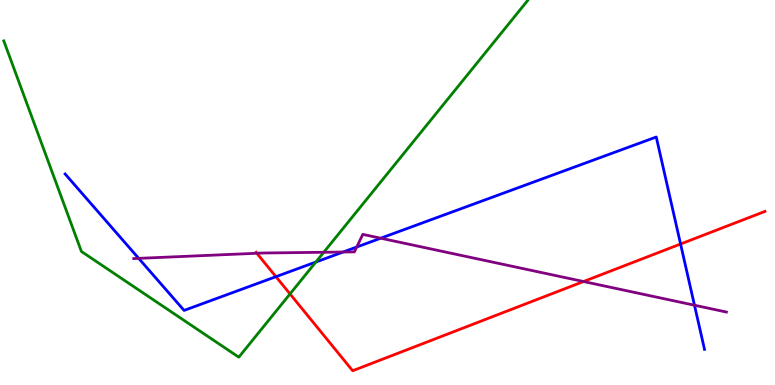[{'lines': ['blue', 'red'], 'intersections': [{'x': 3.56, 'y': 2.81}, {'x': 8.78, 'y': 3.66}]}, {'lines': ['green', 'red'], 'intersections': [{'x': 3.74, 'y': 2.37}]}, {'lines': ['purple', 'red'], 'intersections': [{'x': 3.31, 'y': 3.42}, {'x': 7.53, 'y': 2.69}]}, {'lines': ['blue', 'green'], 'intersections': [{'x': 4.08, 'y': 3.19}]}, {'lines': ['blue', 'purple'], 'intersections': [{'x': 1.79, 'y': 3.29}, {'x': 4.43, 'y': 3.45}, {'x': 4.6, 'y': 3.58}, {'x': 4.91, 'y': 3.81}, {'x': 8.96, 'y': 2.07}]}, {'lines': ['green', 'purple'], 'intersections': [{'x': 4.18, 'y': 3.45}]}]